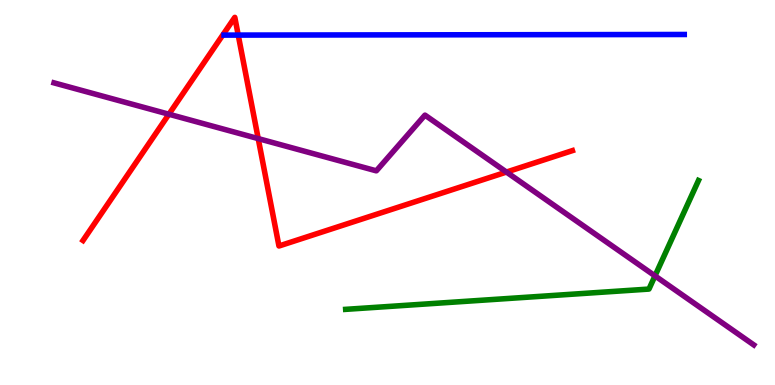[{'lines': ['blue', 'red'], 'intersections': [{'x': 3.07, 'y': 9.09}]}, {'lines': ['green', 'red'], 'intersections': []}, {'lines': ['purple', 'red'], 'intersections': [{'x': 2.18, 'y': 7.03}, {'x': 3.33, 'y': 6.4}, {'x': 6.53, 'y': 5.53}]}, {'lines': ['blue', 'green'], 'intersections': []}, {'lines': ['blue', 'purple'], 'intersections': []}, {'lines': ['green', 'purple'], 'intersections': [{'x': 8.45, 'y': 2.83}]}]